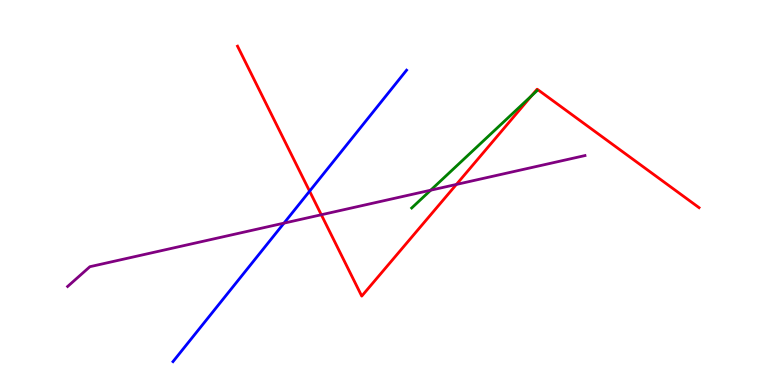[{'lines': ['blue', 'red'], 'intersections': [{'x': 3.99, 'y': 5.03}]}, {'lines': ['green', 'red'], 'intersections': [{'x': 6.86, 'y': 7.51}]}, {'lines': ['purple', 'red'], 'intersections': [{'x': 4.15, 'y': 4.42}, {'x': 5.89, 'y': 5.21}]}, {'lines': ['blue', 'green'], 'intersections': []}, {'lines': ['blue', 'purple'], 'intersections': [{'x': 3.66, 'y': 4.2}]}, {'lines': ['green', 'purple'], 'intersections': [{'x': 5.56, 'y': 5.06}]}]